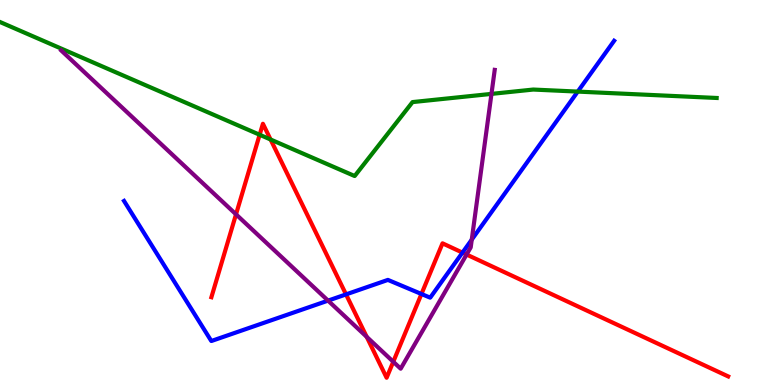[{'lines': ['blue', 'red'], 'intersections': [{'x': 4.46, 'y': 2.35}, {'x': 5.44, 'y': 2.36}, {'x': 5.97, 'y': 3.44}]}, {'lines': ['green', 'red'], 'intersections': [{'x': 3.35, 'y': 6.5}, {'x': 3.49, 'y': 6.38}]}, {'lines': ['purple', 'red'], 'intersections': [{'x': 3.05, 'y': 4.43}, {'x': 4.73, 'y': 1.25}, {'x': 5.07, 'y': 0.604}, {'x': 6.02, 'y': 3.39}]}, {'lines': ['blue', 'green'], 'intersections': [{'x': 7.45, 'y': 7.62}]}, {'lines': ['blue', 'purple'], 'intersections': [{'x': 4.23, 'y': 2.19}, {'x': 6.09, 'y': 3.78}]}, {'lines': ['green', 'purple'], 'intersections': [{'x': 6.34, 'y': 7.56}]}]